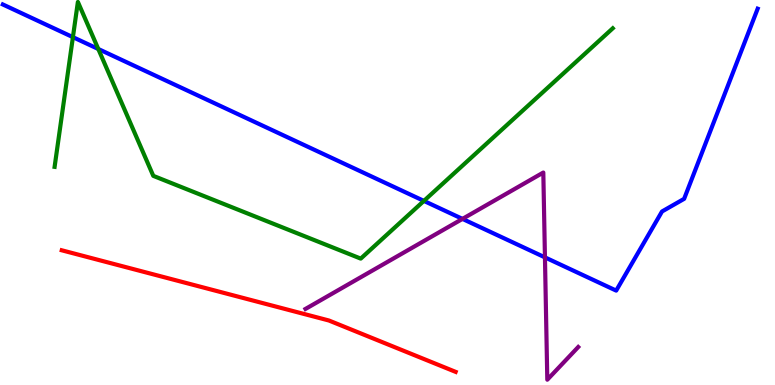[{'lines': ['blue', 'red'], 'intersections': []}, {'lines': ['green', 'red'], 'intersections': []}, {'lines': ['purple', 'red'], 'intersections': []}, {'lines': ['blue', 'green'], 'intersections': [{'x': 0.941, 'y': 9.03}, {'x': 1.27, 'y': 8.73}, {'x': 5.47, 'y': 4.78}]}, {'lines': ['blue', 'purple'], 'intersections': [{'x': 5.97, 'y': 4.31}, {'x': 7.03, 'y': 3.32}]}, {'lines': ['green', 'purple'], 'intersections': []}]